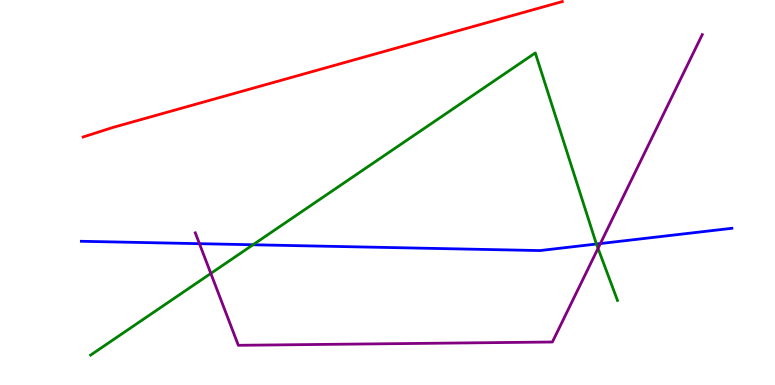[{'lines': ['blue', 'red'], 'intersections': []}, {'lines': ['green', 'red'], 'intersections': []}, {'lines': ['purple', 'red'], 'intersections': []}, {'lines': ['blue', 'green'], 'intersections': [{'x': 3.26, 'y': 3.64}, {'x': 7.7, 'y': 3.66}]}, {'lines': ['blue', 'purple'], 'intersections': [{'x': 2.57, 'y': 3.67}, {'x': 7.75, 'y': 3.67}]}, {'lines': ['green', 'purple'], 'intersections': [{'x': 2.72, 'y': 2.9}, {'x': 7.72, 'y': 3.55}]}]